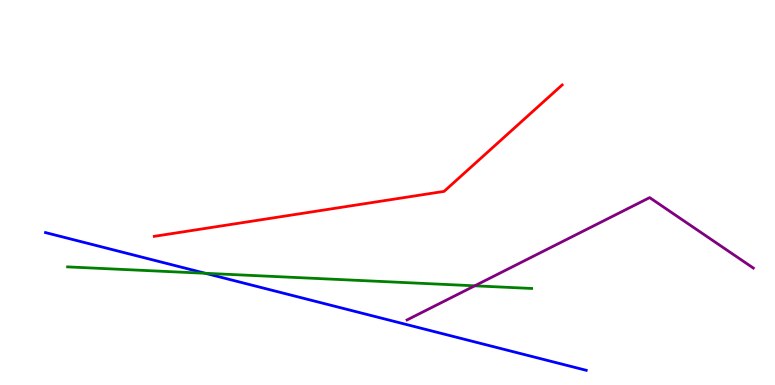[{'lines': ['blue', 'red'], 'intersections': []}, {'lines': ['green', 'red'], 'intersections': []}, {'lines': ['purple', 'red'], 'intersections': []}, {'lines': ['blue', 'green'], 'intersections': [{'x': 2.65, 'y': 2.9}]}, {'lines': ['blue', 'purple'], 'intersections': []}, {'lines': ['green', 'purple'], 'intersections': [{'x': 6.13, 'y': 2.58}]}]